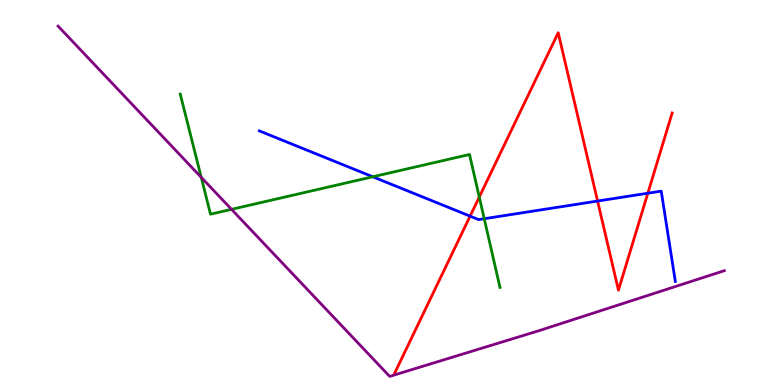[{'lines': ['blue', 'red'], 'intersections': [{'x': 6.07, 'y': 4.39}, {'x': 7.71, 'y': 4.78}, {'x': 8.36, 'y': 4.98}]}, {'lines': ['green', 'red'], 'intersections': [{'x': 6.18, 'y': 4.88}]}, {'lines': ['purple', 'red'], 'intersections': []}, {'lines': ['blue', 'green'], 'intersections': [{'x': 4.81, 'y': 5.41}, {'x': 6.25, 'y': 4.32}]}, {'lines': ['blue', 'purple'], 'intersections': []}, {'lines': ['green', 'purple'], 'intersections': [{'x': 2.6, 'y': 5.39}, {'x': 2.99, 'y': 4.56}]}]